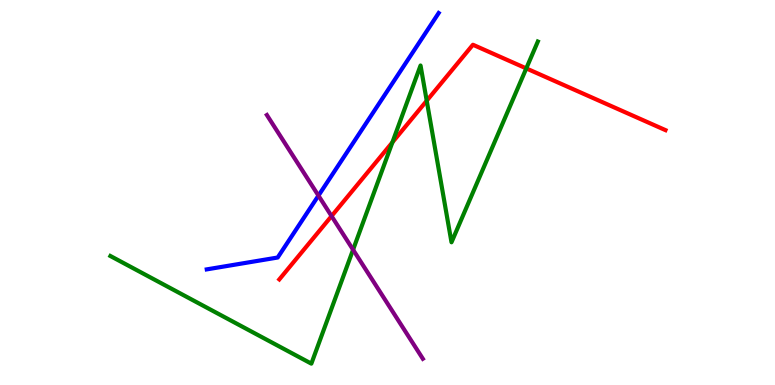[{'lines': ['blue', 'red'], 'intersections': []}, {'lines': ['green', 'red'], 'intersections': [{'x': 5.06, 'y': 6.3}, {'x': 5.51, 'y': 7.38}, {'x': 6.79, 'y': 8.22}]}, {'lines': ['purple', 'red'], 'intersections': [{'x': 4.28, 'y': 4.39}]}, {'lines': ['blue', 'green'], 'intersections': []}, {'lines': ['blue', 'purple'], 'intersections': [{'x': 4.11, 'y': 4.92}]}, {'lines': ['green', 'purple'], 'intersections': [{'x': 4.56, 'y': 3.51}]}]